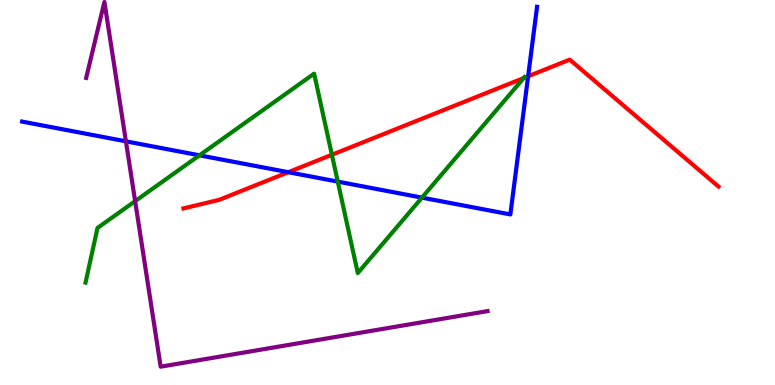[{'lines': ['blue', 'red'], 'intersections': [{'x': 3.72, 'y': 5.53}, {'x': 6.81, 'y': 8.02}]}, {'lines': ['green', 'red'], 'intersections': [{'x': 4.28, 'y': 5.98}, {'x': 6.76, 'y': 7.97}]}, {'lines': ['purple', 'red'], 'intersections': []}, {'lines': ['blue', 'green'], 'intersections': [{'x': 2.57, 'y': 5.97}, {'x': 4.36, 'y': 5.28}, {'x': 5.44, 'y': 4.87}]}, {'lines': ['blue', 'purple'], 'intersections': [{'x': 1.62, 'y': 6.33}]}, {'lines': ['green', 'purple'], 'intersections': [{'x': 1.74, 'y': 4.78}]}]